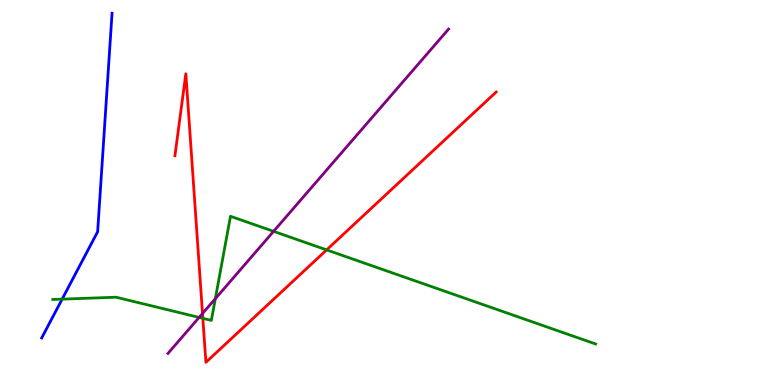[{'lines': ['blue', 'red'], 'intersections': []}, {'lines': ['green', 'red'], 'intersections': [{'x': 2.62, 'y': 1.73}, {'x': 4.21, 'y': 3.51}]}, {'lines': ['purple', 'red'], 'intersections': [{'x': 2.61, 'y': 1.86}]}, {'lines': ['blue', 'green'], 'intersections': [{'x': 0.802, 'y': 2.23}]}, {'lines': ['blue', 'purple'], 'intersections': []}, {'lines': ['green', 'purple'], 'intersections': [{'x': 2.57, 'y': 1.76}, {'x': 2.78, 'y': 2.24}, {'x': 3.53, 'y': 3.99}]}]